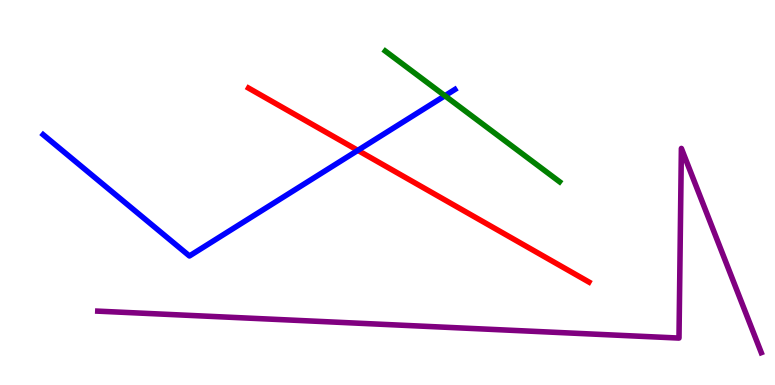[{'lines': ['blue', 'red'], 'intersections': [{'x': 4.62, 'y': 6.09}]}, {'lines': ['green', 'red'], 'intersections': []}, {'lines': ['purple', 'red'], 'intersections': []}, {'lines': ['blue', 'green'], 'intersections': [{'x': 5.74, 'y': 7.51}]}, {'lines': ['blue', 'purple'], 'intersections': []}, {'lines': ['green', 'purple'], 'intersections': []}]